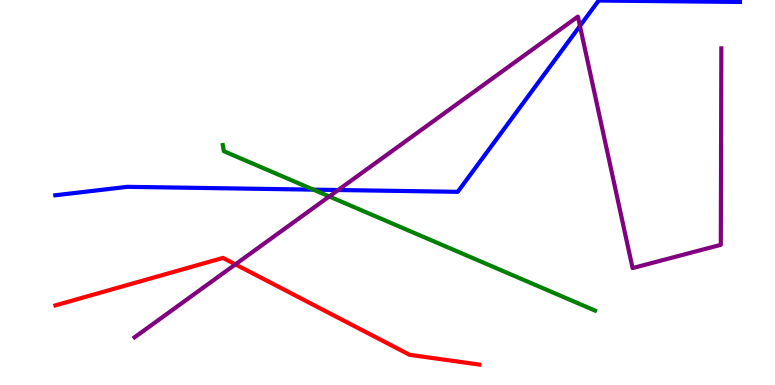[{'lines': ['blue', 'red'], 'intersections': []}, {'lines': ['green', 'red'], 'intersections': []}, {'lines': ['purple', 'red'], 'intersections': [{'x': 3.04, 'y': 3.13}]}, {'lines': ['blue', 'green'], 'intersections': [{'x': 4.04, 'y': 5.07}]}, {'lines': ['blue', 'purple'], 'intersections': [{'x': 4.36, 'y': 5.06}, {'x': 7.48, 'y': 9.33}]}, {'lines': ['green', 'purple'], 'intersections': [{'x': 4.25, 'y': 4.9}]}]